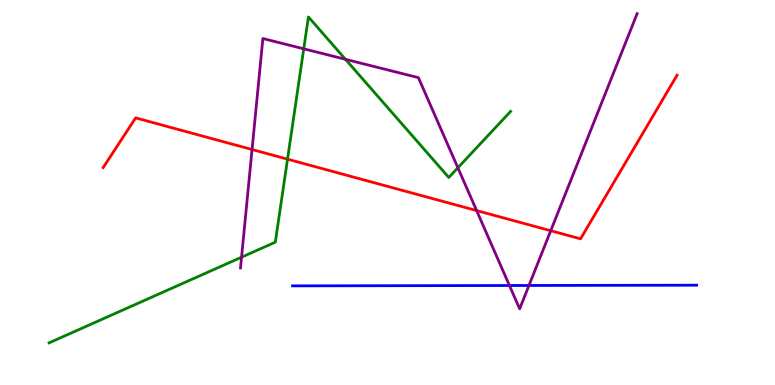[{'lines': ['blue', 'red'], 'intersections': []}, {'lines': ['green', 'red'], 'intersections': [{'x': 3.71, 'y': 5.87}]}, {'lines': ['purple', 'red'], 'intersections': [{'x': 3.25, 'y': 6.12}, {'x': 6.15, 'y': 4.53}, {'x': 7.11, 'y': 4.01}]}, {'lines': ['blue', 'green'], 'intersections': []}, {'lines': ['blue', 'purple'], 'intersections': [{'x': 6.57, 'y': 2.58}, {'x': 6.83, 'y': 2.59}]}, {'lines': ['green', 'purple'], 'intersections': [{'x': 3.12, 'y': 3.32}, {'x': 3.92, 'y': 8.73}, {'x': 4.46, 'y': 8.46}, {'x': 5.91, 'y': 5.64}]}]